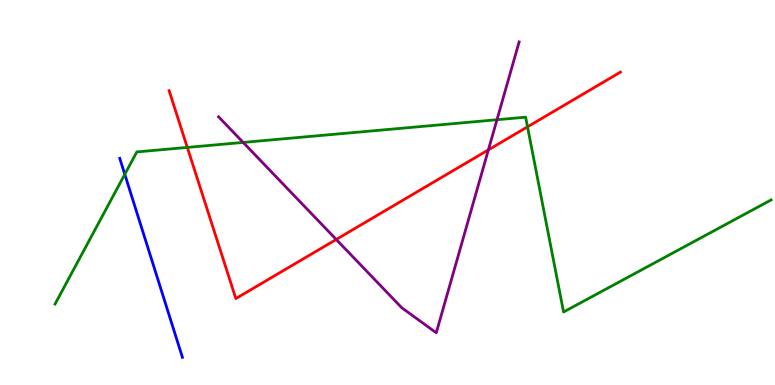[{'lines': ['blue', 'red'], 'intersections': []}, {'lines': ['green', 'red'], 'intersections': [{'x': 2.42, 'y': 6.17}, {'x': 6.81, 'y': 6.71}]}, {'lines': ['purple', 'red'], 'intersections': [{'x': 4.34, 'y': 3.78}, {'x': 6.3, 'y': 6.11}]}, {'lines': ['blue', 'green'], 'intersections': [{'x': 1.61, 'y': 5.47}]}, {'lines': ['blue', 'purple'], 'intersections': []}, {'lines': ['green', 'purple'], 'intersections': [{'x': 3.14, 'y': 6.3}, {'x': 6.41, 'y': 6.89}]}]